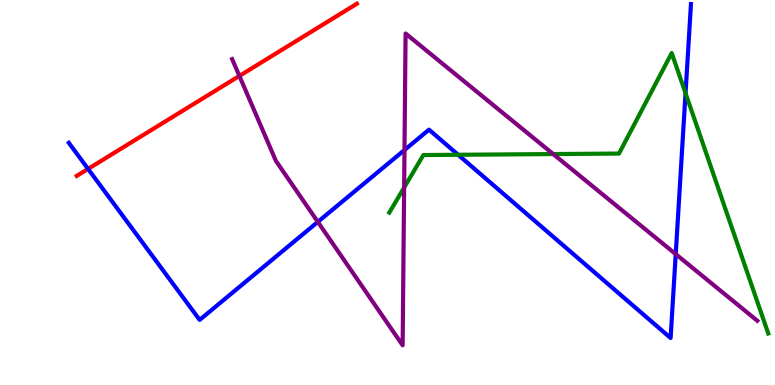[{'lines': ['blue', 'red'], 'intersections': [{'x': 1.14, 'y': 5.61}]}, {'lines': ['green', 'red'], 'intersections': []}, {'lines': ['purple', 'red'], 'intersections': [{'x': 3.09, 'y': 8.03}]}, {'lines': ['blue', 'green'], 'intersections': [{'x': 5.91, 'y': 5.98}, {'x': 8.85, 'y': 7.58}]}, {'lines': ['blue', 'purple'], 'intersections': [{'x': 4.1, 'y': 4.24}, {'x': 5.22, 'y': 6.1}, {'x': 8.72, 'y': 3.4}]}, {'lines': ['green', 'purple'], 'intersections': [{'x': 5.21, 'y': 5.13}, {'x': 7.14, 'y': 6.0}]}]